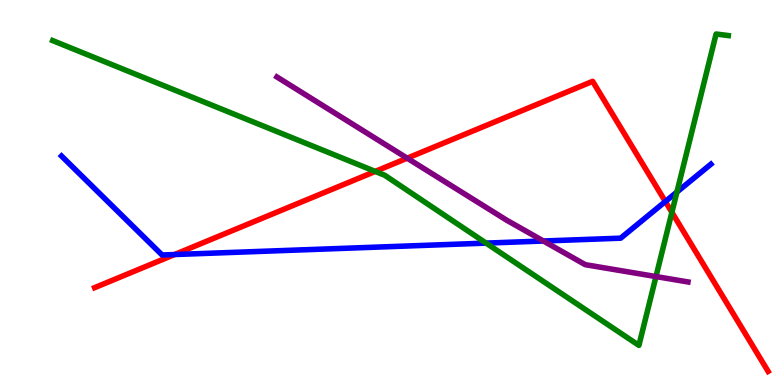[{'lines': ['blue', 'red'], 'intersections': [{'x': 2.25, 'y': 3.39}, {'x': 8.59, 'y': 4.77}]}, {'lines': ['green', 'red'], 'intersections': [{'x': 4.84, 'y': 5.55}, {'x': 8.67, 'y': 4.48}]}, {'lines': ['purple', 'red'], 'intersections': [{'x': 5.25, 'y': 5.89}]}, {'lines': ['blue', 'green'], 'intersections': [{'x': 6.27, 'y': 3.69}, {'x': 8.73, 'y': 5.01}]}, {'lines': ['blue', 'purple'], 'intersections': [{'x': 7.01, 'y': 3.74}]}, {'lines': ['green', 'purple'], 'intersections': [{'x': 8.46, 'y': 2.82}]}]